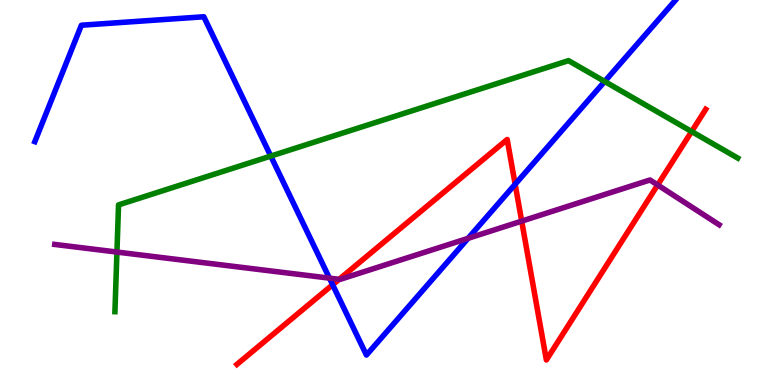[{'lines': ['blue', 'red'], 'intersections': [{'x': 4.29, 'y': 2.6}, {'x': 6.65, 'y': 5.21}]}, {'lines': ['green', 'red'], 'intersections': [{'x': 8.92, 'y': 6.58}]}, {'lines': ['purple', 'red'], 'intersections': [{'x': 4.38, 'y': 2.74}, {'x': 6.73, 'y': 4.26}, {'x': 8.49, 'y': 5.2}]}, {'lines': ['blue', 'green'], 'intersections': [{'x': 3.49, 'y': 5.95}, {'x': 7.8, 'y': 7.88}]}, {'lines': ['blue', 'purple'], 'intersections': [{'x': 4.25, 'y': 2.78}, {'x': 6.04, 'y': 3.81}]}, {'lines': ['green', 'purple'], 'intersections': [{'x': 1.51, 'y': 3.45}]}]